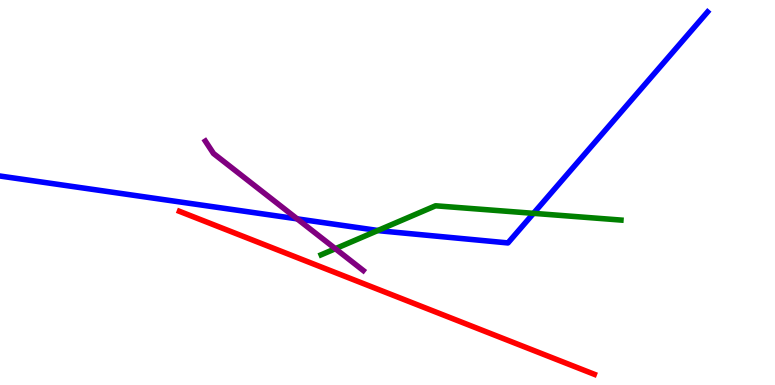[{'lines': ['blue', 'red'], 'intersections': []}, {'lines': ['green', 'red'], 'intersections': []}, {'lines': ['purple', 'red'], 'intersections': []}, {'lines': ['blue', 'green'], 'intersections': [{'x': 4.88, 'y': 4.01}, {'x': 6.88, 'y': 4.46}]}, {'lines': ['blue', 'purple'], 'intersections': [{'x': 3.83, 'y': 4.32}]}, {'lines': ['green', 'purple'], 'intersections': [{'x': 4.33, 'y': 3.54}]}]